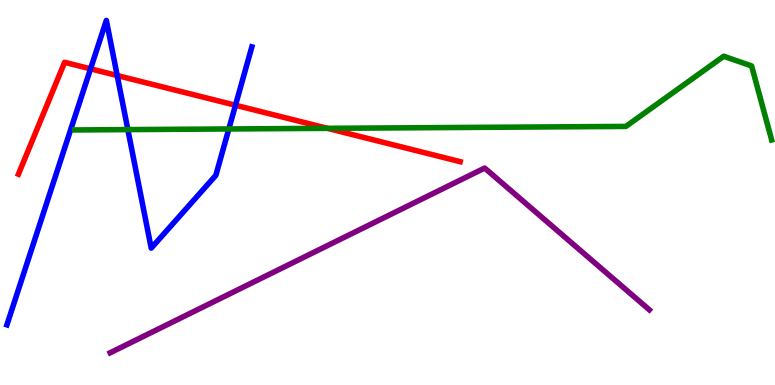[{'lines': ['blue', 'red'], 'intersections': [{'x': 1.17, 'y': 8.21}, {'x': 1.51, 'y': 8.04}, {'x': 3.04, 'y': 7.27}]}, {'lines': ['green', 'red'], 'intersections': [{'x': 4.23, 'y': 6.67}]}, {'lines': ['purple', 'red'], 'intersections': []}, {'lines': ['blue', 'green'], 'intersections': [{'x': 1.65, 'y': 6.63}, {'x': 2.95, 'y': 6.65}]}, {'lines': ['blue', 'purple'], 'intersections': []}, {'lines': ['green', 'purple'], 'intersections': []}]